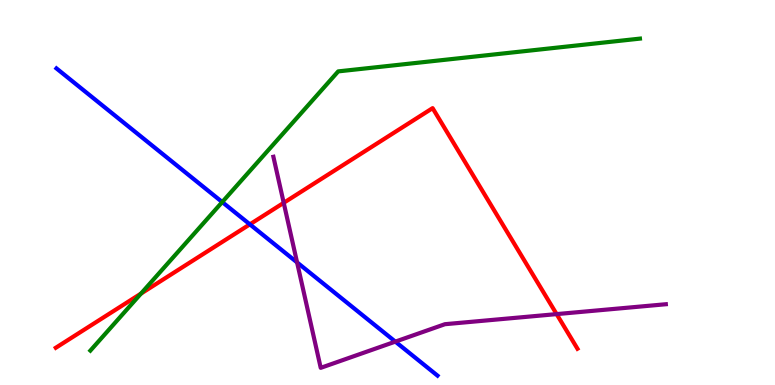[{'lines': ['blue', 'red'], 'intersections': [{'x': 3.22, 'y': 4.17}]}, {'lines': ['green', 'red'], 'intersections': [{'x': 1.82, 'y': 2.37}]}, {'lines': ['purple', 'red'], 'intersections': [{'x': 3.66, 'y': 4.73}, {'x': 7.18, 'y': 1.84}]}, {'lines': ['blue', 'green'], 'intersections': [{'x': 2.87, 'y': 4.75}]}, {'lines': ['blue', 'purple'], 'intersections': [{'x': 3.83, 'y': 3.18}, {'x': 5.1, 'y': 1.13}]}, {'lines': ['green', 'purple'], 'intersections': []}]